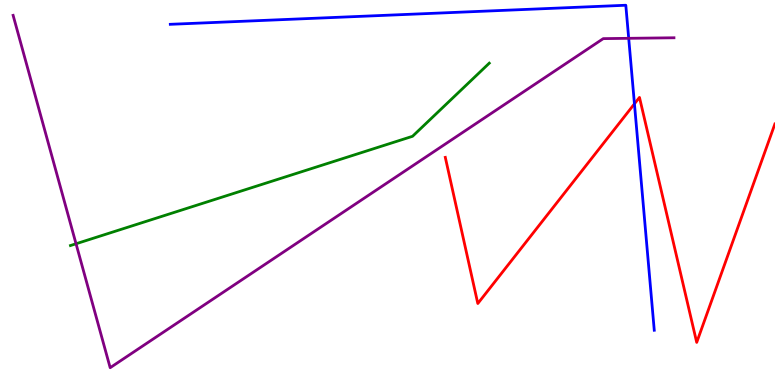[{'lines': ['blue', 'red'], 'intersections': [{'x': 8.19, 'y': 7.3}]}, {'lines': ['green', 'red'], 'intersections': []}, {'lines': ['purple', 'red'], 'intersections': []}, {'lines': ['blue', 'green'], 'intersections': []}, {'lines': ['blue', 'purple'], 'intersections': [{'x': 8.11, 'y': 9.0}]}, {'lines': ['green', 'purple'], 'intersections': [{'x': 0.981, 'y': 3.67}]}]